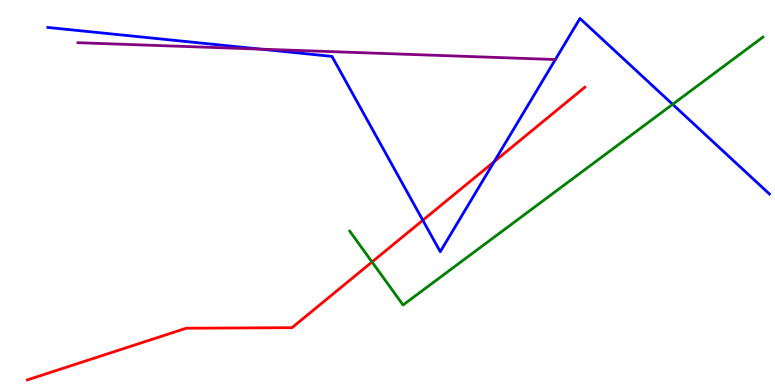[{'lines': ['blue', 'red'], 'intersections': [{'x': 5.46, 'y': 4.28}, {'x': 6.38, 'y': 5.8}]}, {'lines': ['green', 'red'], 'intersections': [{'x': 4.8, 'y': 3.2}]}, {'lines': ['purple', 'red'], 'intersections': []}, {'lines': ['blue', 'green'], 'intersections': [{'x': 8.68, 'y': 7.29}]}, {'lines': ['blue', 'purple'], 'intersections': [{'x': 3.37, 'y': 8.72}]}, {'lines': ['green', 'purple'], 'intersections': []}]